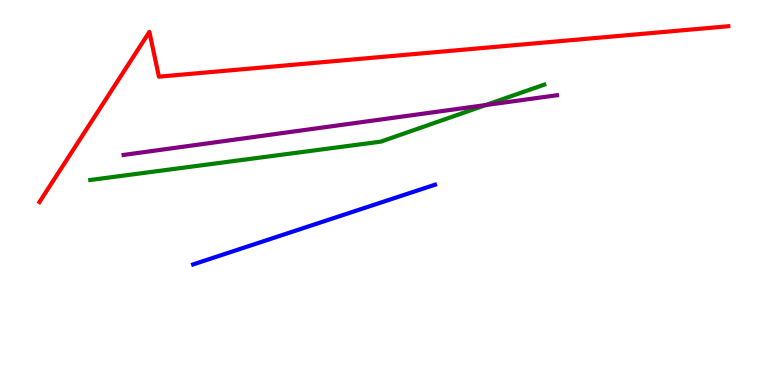[{'lines': ['blue', 'red'], 'intersections': []}, {'lines': ['green', 'red'], 'intersections': []}, {'lines': ['purple', 'red'], 'intersections': []}, {'lines': ['blue', 'green'], 'intersections': []}, {'lines': ['blue', 'purple'], 'intersections': []}, {'lines': ['green', 'purple'], 'intersections': [{'x': 6.27, 'y': 7.27}]}]